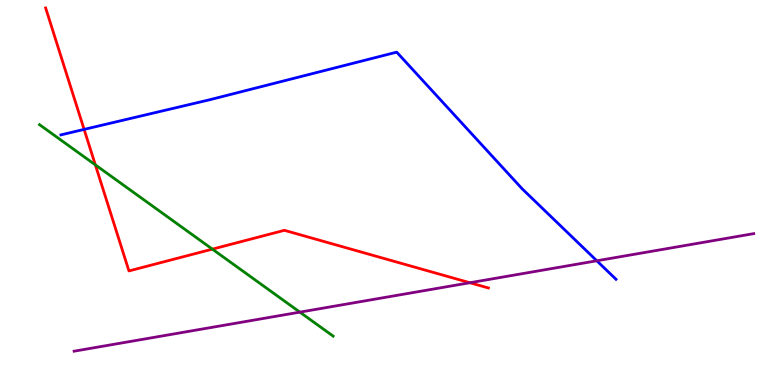[{'lines': ['blue', 'red'], 'intersections': [{'x': 1.09, 'y': 6.64}]}, {'lines': ['green', 'red'], 'intersections': [{'x': 1.23, 'y': 5.72}, {'x': 2.74, 'y': 3.53}]}, {'lines': ['purple', 'red'], 'intersections': [{'x': 6.06, 'y': 2.66}]}, {'lines': ['blue', 'green'], 'intersections': []}, {'lines': ['blue', 'purple'], 'intersections': [{'x': 7.7, 'y': 3.23}]}, {'lines': ['green', 'purple'], 'intersections': [{'x': 3.87, 'y': 1.89}]}]